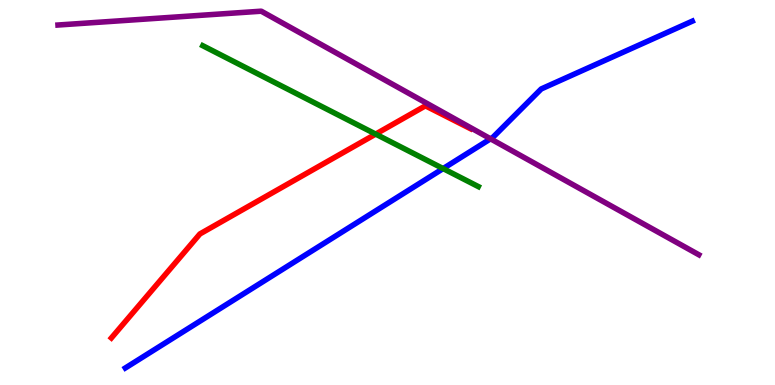[{'lines': ['blue', 'red'], 'intersections': []}, {'lines': ['green', 'red'], 'intersections': [{'x': 4.85, 'y': 6.52}]}, {'lines': ['purple', 'red'], 'intersections': []}, {'lines': ['blue', 'green'], 'intersections': [{'x': 5.72, 'y': 5.62}]}, {'lines': ['blue', 'purple'], 'intersections': [{'x': 6.33, 'y': 6.39}]}, {'lines': ['green', 'purple'], 'intersections': []}]